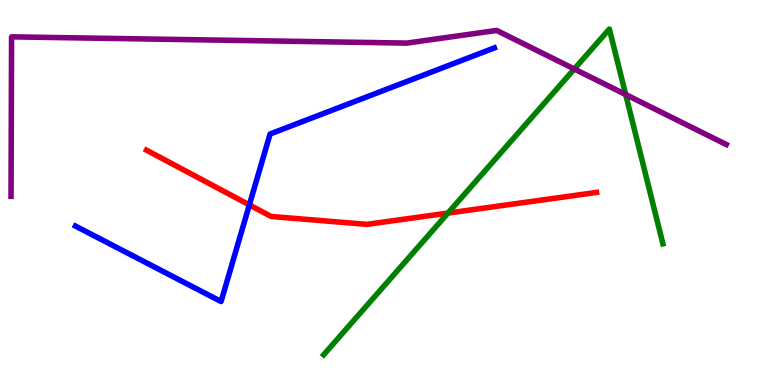[{'lines': ['blue', 'red'], 'intersections': [{'x': 3.22, 'y': 4.68}]}, {'lines': ['green', 'red'], 'intersections': [{'x': 5.78, 'y': 4.46}]}, {'lines': ['purple', 'red'], 'intersections': []}, {'lines': ['blue', 'green'], 'intersections': []}, {'lines': ['blue', 'purple'], 'intersections': []}, {'lines': ['green', 'purple'], 'intersections': [{'x': 7.41, 'y': 8.21}, {'x': 8.07, 'y': 7.54}]}]